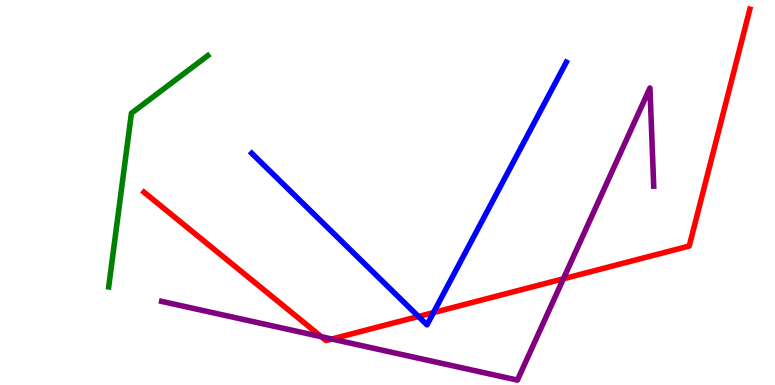[{'lines': ['blue', 'red'], 'intersections': [{'x': 5.4, 'y': 1.78}, {'x': 5.59, 'y': 1.88}]}, {'lines': ['green', 'red'], 'intersections': []}, {'lines': ['purple', 'red'], 'intersections': [{'x': 4.15, 'y': 1.25}, {'x': 4.28, 'y': 1.19}, {'x': 7.27, 'y': 2.76}]}, {'lines': ['blue', 'green'], 'intersections': []}, {'lines': ['blue', 'purple'], 'intersections': []}, {'lines': ['green', 'purple'], 'intersections': []}]